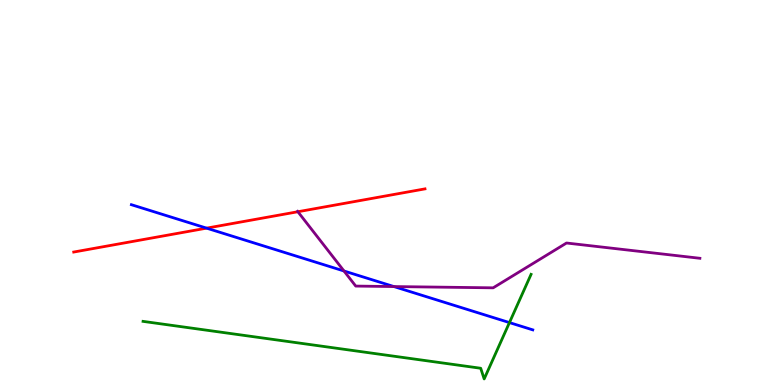[{'lines': ['blue', 'red'], 'intersections': [{'x': 2.67, 'y': 4.07}]}, {'lines': ['green', 'red'], 'intersections': []}, {'lines': ['purple', 'red'], 'intersections': [{'x': 3.84, 'y': 4.5}]}, {'lines': ['blue', 'green'], 'intersections': [{'x': 6.57, 'y': 1.62}]}, {'lines': ['blue', 'purple'], 'intersections': [{'x': 4.44, 'y': 2.96}, {'x': 5.08, 'y': 2.56}]}, {'lines': ['green', 'purple'], 'intersections': []}]